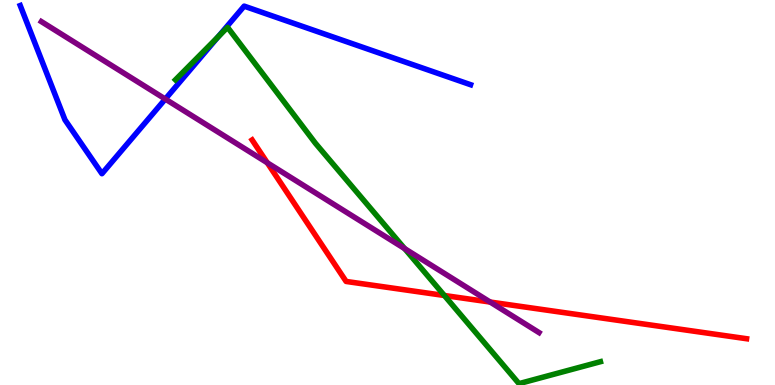[{'lines': ['blue', 'red'], 'intersections': []}, {'lines': ['green', 'red'], 'intersections': [{'x': 5.73, 'y': 2.32}]}, {'lines': ['purple', 'red'], 'intersections': [{'x': 3.45, 'y': 5.77}, {'x': 6.32, 'y': 2.15}]}, {'lines': ['blue', 'green'], 'intersections': [{'x': 2.82, 'y': 9.04}]}, {'lines': ['blue', 'purple'], 'intersections': [{'x': 2.13, 'y': 7.43}]}, {'lines': ['green', 'purple'], 'intersections': [{'x': 5.22, 'y': 3.54}]}]